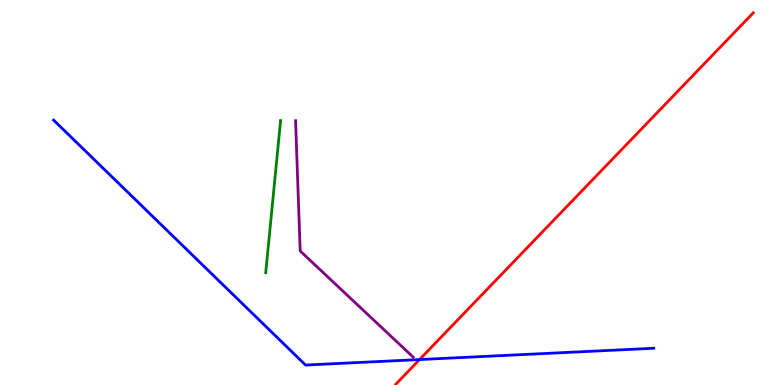[{'lines': ['blue', 'red'], 'intersections': [{'x': 5.41, 'y': 0.661}]}, {'lines': ['green', 'red'], 'intersections': []}, {'lines': ['purple', 'red'], 'intersections': []}, {'lines': ['blue', 'green'], 'intersections': []}, {'lines': ['blue', 'purple'], 'intersections': []}, {'lines': ['green', 'purple'], 'intersections': []}]